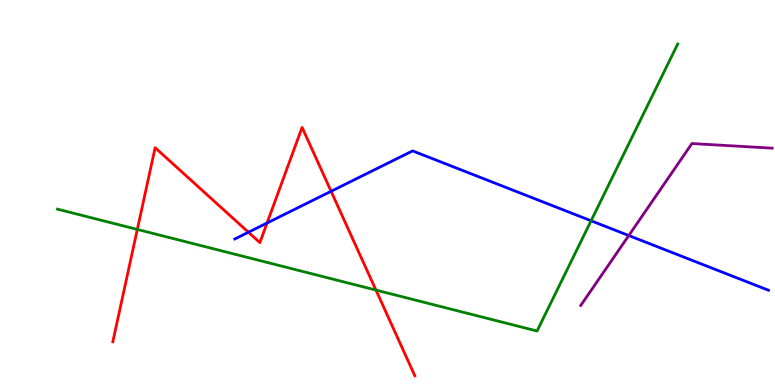[{'lines': ['blue', 'red'], 'intersections': [{'x': 3.21, 'y': 3.97}, {'x': 3.45, 'y': 4.21}, {'x': 4.27, 'y': 5.03}]}, {'lines': ['green', 'red'], 'intersections': [{'x': 1.77, 'y': 4.04}, {'x': 4.85, 'y': 2.47}]}, {'lines': ['purple', 'red'], 'intersections': []}, {'lines': ['blue', 'green'], 'intersections': [{'x': 7.63, 'y': 4.27}]}, {'lines': ['blue', 'purple'], 'intersections': [{'x': 8.11, 'y': 3.88}]}, {'lines': ['green', 'purple'], 'intersections': []}]